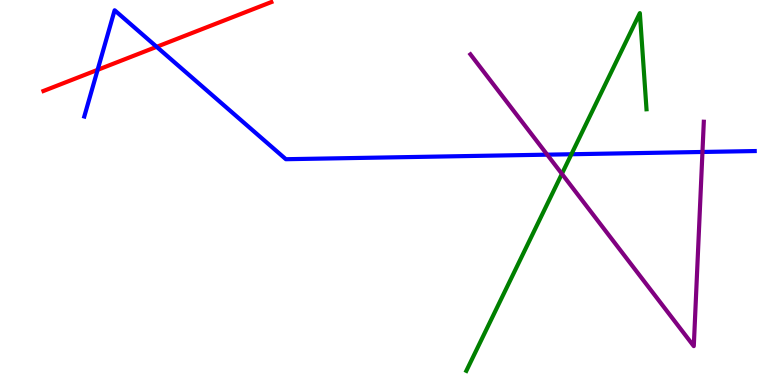[{'lines': ['blue', 'red'], 'intersections': [{'x': 1.26, 'y': 8.19}, {'x': 2.02, 'y': 8.78}]}, {'lines': ['green', 'red'], 'intersections': []}, {'lines': ['purple', 'red'], 'intersections': []}, {'lines': ['blue', 'green'], 'intersections': [{'x': 7.37, 'y': 5.99}]}, {'lines': ['blue', 'purple'], 'intersections': [{'x': 7.06, 'y': 5.98}, {'x': 9.06, 'y': 6.05}]}, {'lines': ['green', 'purple'], 'intersections': [{'x': 7.25, 'y': 5.48}]}]